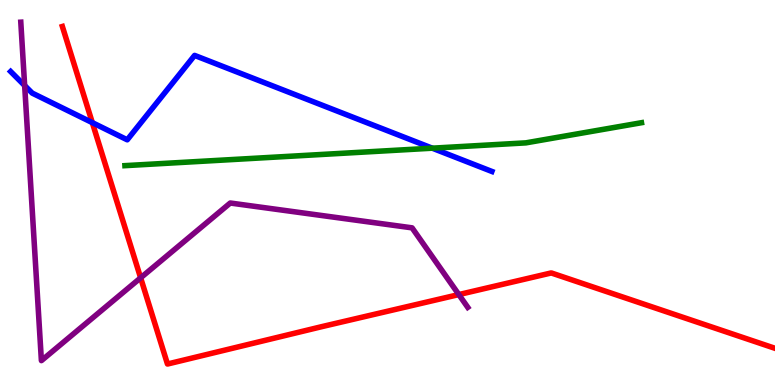[{'lines': ['blue', 'red'], 'intersections': [{'x': 1.19, 'y': 6.81}]}, {'lines': ['green', 'red'], 'intersections': []}, {'lines': ['purple', 'red'], 'intersections': [{'x': 1.81, 'y': 2.78}, {'x': 5.92, 'y': 2.35}]}, {'lines': ['blue', 'green'], 'intersections': [{'x': 5.58, 'y': 6.15}]}, {'lines': ['blue', 'purple'], 'intersections': [{'x': 0.318, 'y': 7.78}]}, {'lines': ['green', 'purple'], 'intersections': []}]